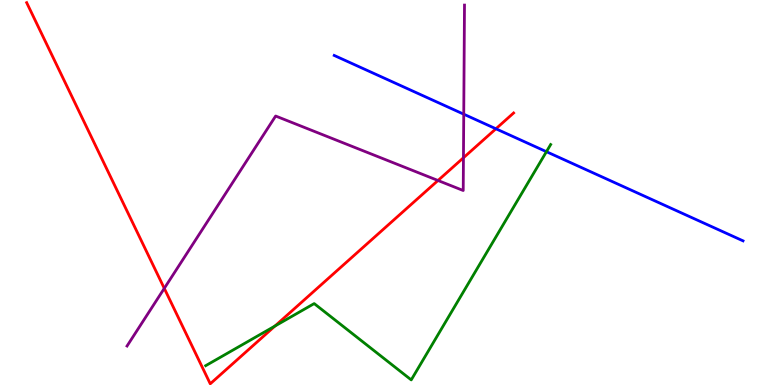[{'lines': ['blue', 'red'], 'intersections': [{'x': 6.4, 'y': 6.66}]}, {'lines': ['green', 'red'], 'intersections': [{'x': 3.55, 'y': 1.53}]}, {'lines': ['purple', 'red'], 'intersections': [{'x': 2.12, 'y': 2.51}, {'x': 5.65, 'y': 5.31}, {'x': 5.98, 'y': 5.9}]}, {'lines': ['blue', 'green'], 'intersections': [{'x': 7.05, 'y': 6.06}]}, {'lines': ['blue', 'purple'], 'intersections': [{'x': 5.98, 'y': 7.03}]}, {'lines': ['green', 'purple'], 'intersections': []}]